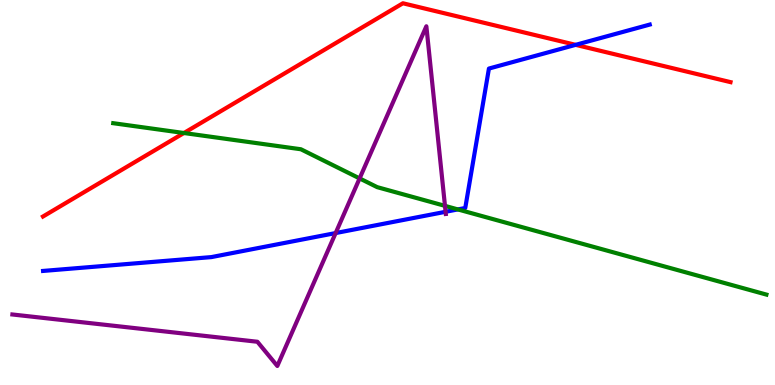[{'lines': ['blue', 'red'], 'intersections': [{'x': 7.43, 'y': 8.84}]}, {'lines': ['green', 'red'], 'intersections': [{'x': 2.37, 'y': 6.55}]}, {'lines': ['purple', 'red'], 'intersections': []}, {'lines': ['blue', 'green'], 'intersections': [{'x': 5.91, 'y': 4.56}]}, {'lines': ['blue', 'purple'], 'intersections': [{'x': 4.33, 'y': 3.95}, {'x': 5.75, 'y': 4.5}]}, {'lines': ['green', 'purple'], 'intersections': [{'x': 4.64, 'y': 5.37}, {'x': 5.74, 'y': 4.65}]}]